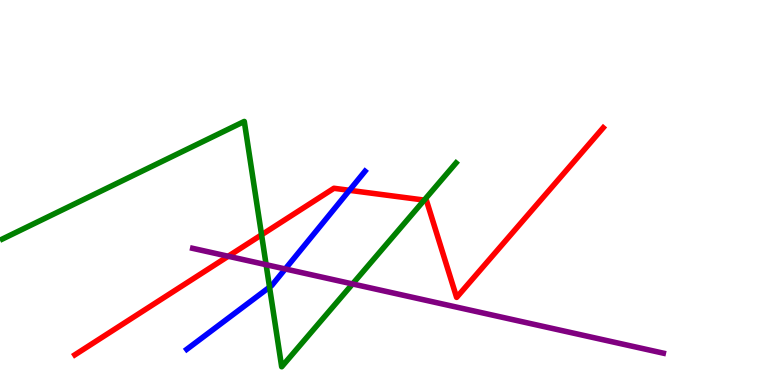[{'lines': ['blue', 'red'], 'intersections': [{'x': 4.51, 'y': 5.06}]}, {'lines': ['green', 'red'], 'intersections': [{'x': 3.37, 'y': 3.9}, {'x': 5.47, 'y': 4.8}]}, {'lines': ['purple', 'red'], 'intersections': [{'x': 2.94, 'y': 3.34}]}, {'lines': ['blue', 'green'], 'intersections': [{'x': 3.48, 'y': 2.54}]}, {'lines': ['blue', 'purple'], 'intersections': [{'x': 3.68, 'y': 3.01}]}, {'lines': ['green', 'purple'], 'intersections': [{'x': 3.43, 'y': 3.12}, {'x': 4.55, 'y': 2.62}]}]